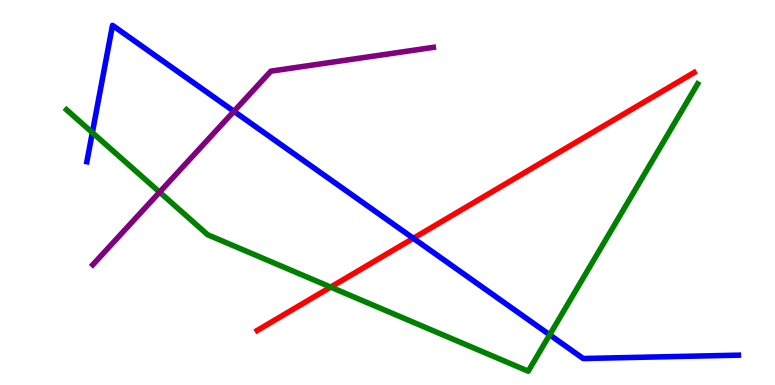[{'lines': ['blue', 'red'], 'intersections': [{'x': 5.33, 'y': 3.81}]}, {'lines': ['green', 'red'], 'intersections': [{'x': 4.27, 'y': 2.54}]}, {'lines': ['purple', 'red'], 'intersections': []}, {'lines': ['blue', 'green'], 'intersections': [{'x': 1.19, 'y': 6.56}, {'x': 7.09, 'y': 1.3}]}, {'lines': ['blue', 'purple'], 'intersections': [{'x': 3.02, 'y': 7.11}]}, {'lines': ['green', 'purple'], 'intersections': [{'x': 2.06, 'y': 5.01}]}]